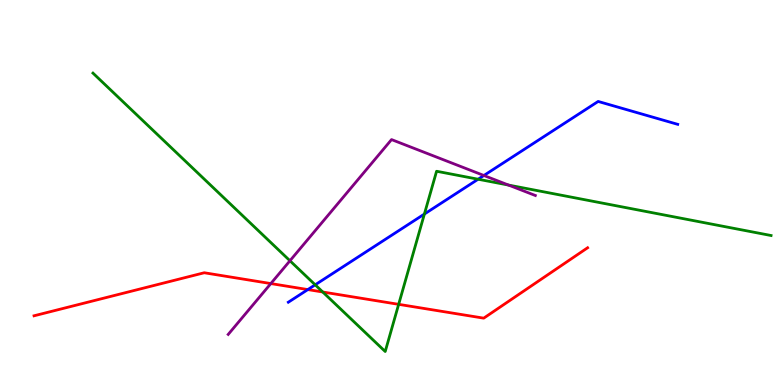[{'lines': ['blue', 'red'], 'intersections': [{'x': 3.97, 'y': 2.48}]}, {'lines': ['green', 'red'], 'intersections': [{'x': 4.16, 'y': 2.42}, {'x': 5.14, 'y': 2.1}]}, {'lines': ['purple', 'red'], 'intersections': [{'x': 3.49, 'y': 2.63}]}, {'lines': ['blue', 'green'], 'intersections': [{'x': 4.07, 'y': 2.6}, {'x': 5.48, 'y': 4.44}, {'x': 6.17, 'y': 5.34}]}, {'lines': ['blue', 'purple'], 'intersections': [{'x': 6.24, 'y': 5.44}]}, {'lines': ['green', 'purple'], 'intersections': [{'x': 3.74, 'y': 3.23}, {'x': 6.56, 'y': 5.19}]}]